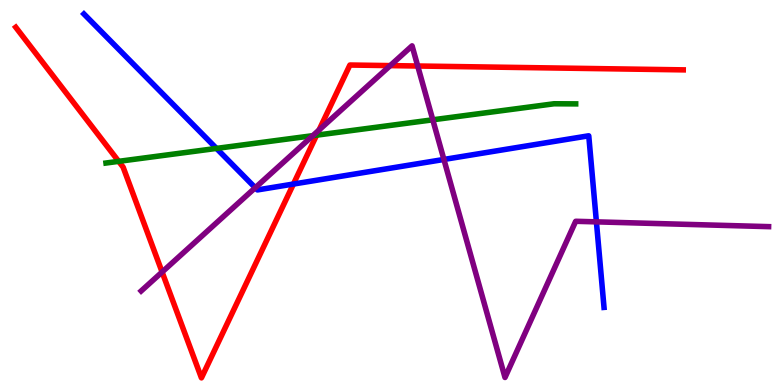[{'lines': ['blue', 'red'], 'intersections': [{'x': 3.79, 'y': 5.22}]}, {'lines': ['green', 'red'], 'intersections': [{'x': 1.53, 'y': 5.81}, {'x': 4.09, 'y': 6.49}]}, {'lines': ['purple', 'red'], 'intersections': [{'x': 2.09, 'y': 2.93}, {'x': 4.12, 'y': 6.62}, {'x': 5.04, 'y': 8.3}, {'x': 5.39, 'y': 8.29}]}, {'lines': ['blue', 'green'], 'intersections': [{'x': 2.79, 'y': 6.15}]}, {'lines': ['blue', 'purple'], 'intersections': [{'x': 3.29, 'y': 5.12}, {'x': 5.73, 'y': 5.86}, {'x': 7.7, 'y': 4.24}]}, {'lines': ['green', 'purple'], 'intersections': [{'x': 4.04, 'y': 6.48}, {'x': 5.58, 'y': 6.89}]}]